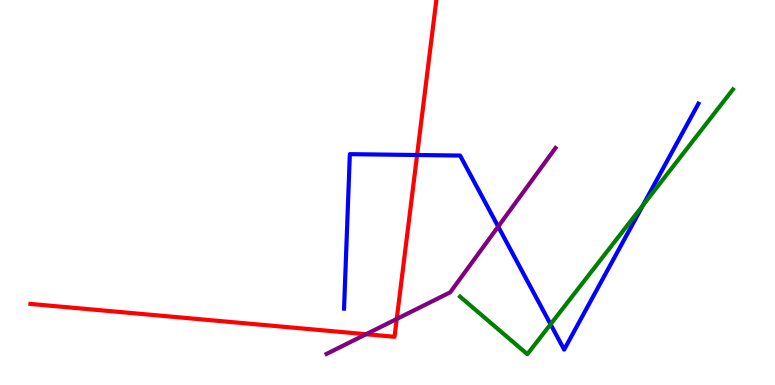[{'lines': ['blue', 'red'], 'intersections': [{'x': 5.38, 'y': 5.97}]}, {'lines': ['green', 'red'], 'intersections': []}, {'lines': ['purple', 'red'], 'intersections': [{'x': 4.72, 'y': 1.32}, {'x': 5.12, 'y': 1.72}]}, {'lines': ['blue', 'green'], 'intersections': [{'x': 7.1, 'y': 1.58}, {'x': 8.3, 'y': 4.67}]}, {'lines': ['blue', 'purple'], 'intersections': [{'x': 6.43, 'y': 4.11}]}, {'lines': ['green', 'purple'], 'intersections': []}]